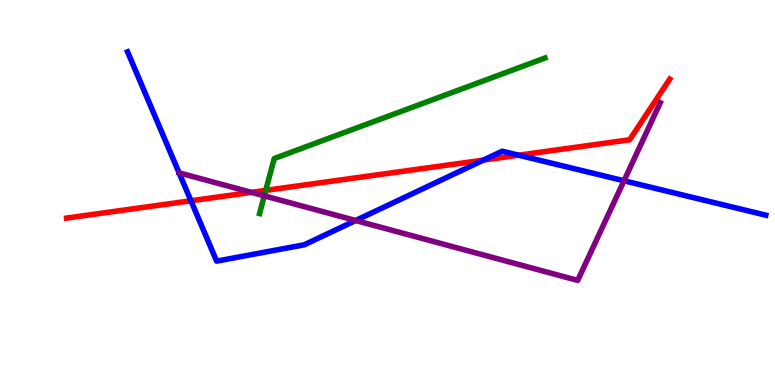[{'lines': ['blue', 'red'], 'intersections': [{'x': 2.46, 'y': 4.79}, {'x': 6.24, 'y': 5.84}, {'x': 6.69, 'y': 5.97}]}, {'lines': ['green', 'red'], 'intersections': [{'x': 3.43, 'y': 5.06}]}, {'lines': ['purple', 'red'], 'intersections': [{'x': 3.24, 'y': 5.0}]}, {'lines': ['blue', 'green'], 'intersections': []}, {'lines': ['blue', 'purple'], 'intersections': [{'x': 4.59, 'y': 4.27}, {'x': 8.05, 'y': 5.3}]}, {'lines': ['green', 'purple'], 'intersections': [{'x': 3.41, 'y': 4.91}]}]